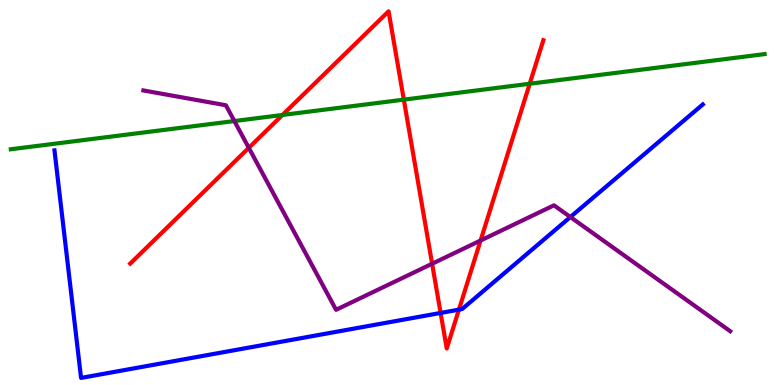[{'lines': ['blue', 'red'], 'intersections': [{'x': 5.69, 'y': 1.87}, {'x': 5.92, 'y': 1.96}]}, {'lines': ['green', 'red'], 'intersections': [{'x': 3.64, 'y': 7.01}, {'x': 5.21, 'y': 7.41}, {'x': 6.84, 'y': 7.82}]}, {'lines': ['purple', 'red'], 'intersections': [{'x': 3.21, 'y': 6.16}, {'x': 5.58, 'y': 3.15}, {'x': 6.2, 'y': 3.75}]}, {'lines': ['blue', 'green'], 'intersections': []}, {'lines': ['blue', 'purple'], 'intersections': [{'x': 7.36, 'y': 4.36}]}, {'lines': ['green', 'purple'], 'intersections': [{'x': 3.02, 'y': 6.86}]}]